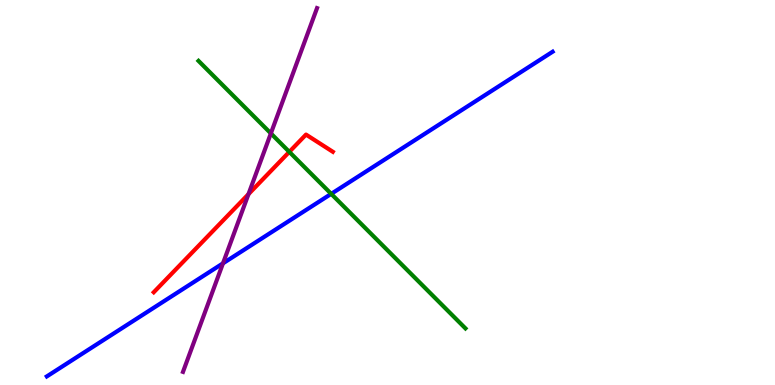[{'lines': ['blue', 'red'], 'intersections': []}, {'lines': ['green', 'red'], 'intersections': [{'x': 3.73, 'y': 6.06}]}, {'lines': ['purple', 'red'], 'intersections': [{'x': 3.21, 'y': 4.96}]}, {'lines': ['blue', 'green'], 'intersections': [{'x': 4.27, 'y': 4.96}]}, {'lines': ['blue', 'purple'], 'intersections': [{'x': 2.88, 'y': 3.16}]}, {'lines': ['green', 'purple'], 'intersections': [{'x': 3.5, 'y': 6.54}]}]